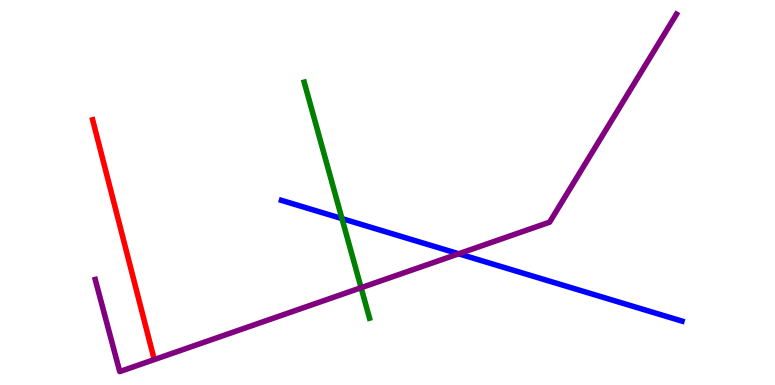[{'lines': ['blue', 'red'], 'intersections': []}, {'lines': ['green', 'red'], 'intersections': []}, {'lines': ['purple', 'red'], 'intersections': []}, {'lines': ['blue', 'green'], 'intersections': [{'x': 4.41, 'y': 4.32}]}, {'lines': ['blue', 'purple'], 'intersections': [{'x': 5.92, 'y': 3.41}]}, {'lines': ['green', 'purple'], 'intersections': [{'x': 4.66, 'y': 2.53}]}]